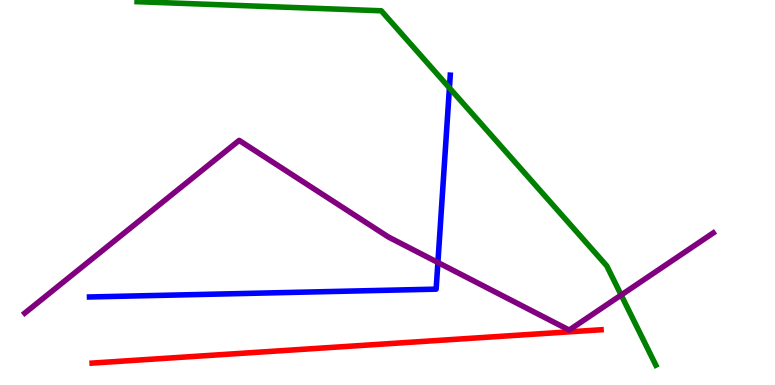[{'lines': ['blue', 'red'], 'intersections': []}, {'lines': ['green', 'red'], 'intersections': []}, {'lines': ['purple', 'red'], 'intersections': []}, {'lines': ['blue', 'green'], 'intersections': [{'x': 5.8, 'y': 7.72}]}, {'lines': ['blue', 'purple'], 'intersections': [{'x': 5.65, 'y': 3.18}]}, {'lines': ['green', 'purple'], 'intersections': [{'x': 8.02, 'y': 2.34}]}]